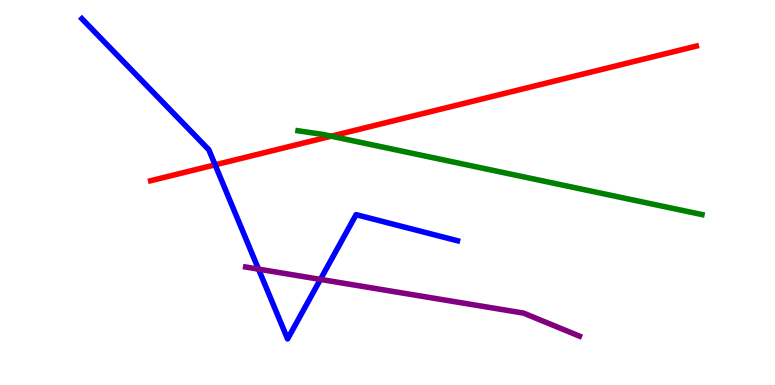[{'lines': ['blue', 'red'], 'intersections': [{'x': 2.78, 'y': 5.72}]}, {'lines': ['green', 'red'], 'intersections': [{'x': 4.27, 'y': 6.46}]}, {'lines': ['purple', 'red'], 'intersections': []}, {'lines': ['blue', 'green'], 'intersections': []}, {'lines': ['blue', 'purple'], 'intersections': [{'x': 3.34, 'y': 3.01}, {'x': 4.13, 'y': 2.74}]}, {'lines': ['green', 'purple'], 'intersections': []}]